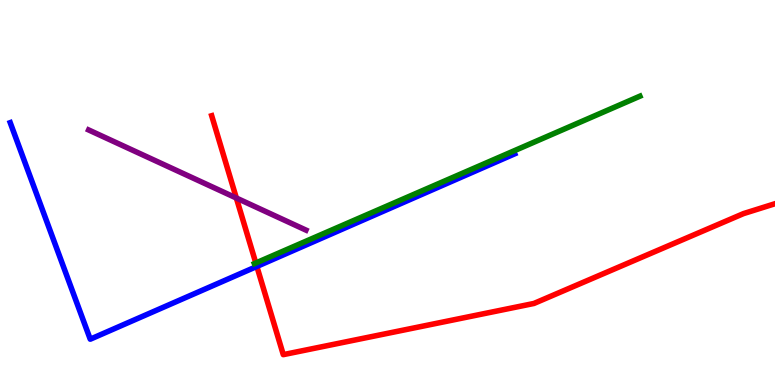[{'lines': ['blue', 'red'], 'intersections': [{'x': 3.31, 'y': 3.08}]}, {'lines': ['green', 'red'], 'intersections': [{'x': 3.3, 'y': 3.17}]}, {'lines': ['purple', 'red'], 'intersections': [{'x': 3.05, 'y': 4.86}]}, {'lines': ['blue', 'green'], 'intersections': []}, {'lines': ['blue', 'purple'], 'intersections': []}, {'lines': ['green', 'purple'], 'intersections': []}]